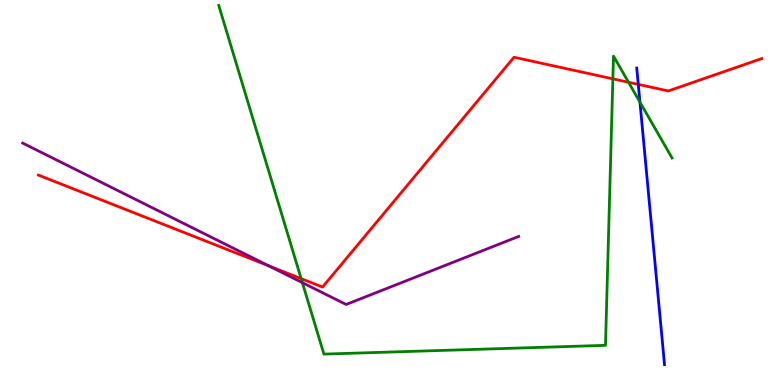[{'lines': ['blue', 'red'], 'intersections': [{'x': 8.24, 'y': 7.81}]}, {'lines': ['green', 'red'], 'intersections': [{'x': 3.89, 'y': 2.76}, {'x': 7.91, 'y': 7.95}, {'x': 8.11, 'y': 7.86}]}, {'lines': ['purple', 'red'], 'intersections': [{'x': 3.47, 'y': 3.09}]}, {'lines': ['blue', 'green'], 'intersections': [{'x': 8.26, 'y': 7.35}]}, {'lines': ['blue', 'purple'], 'intersections': []}, {'lines': ['green', 'purple'], 'intersections': [{'x': 3.9, 'y': 2.66}]}]